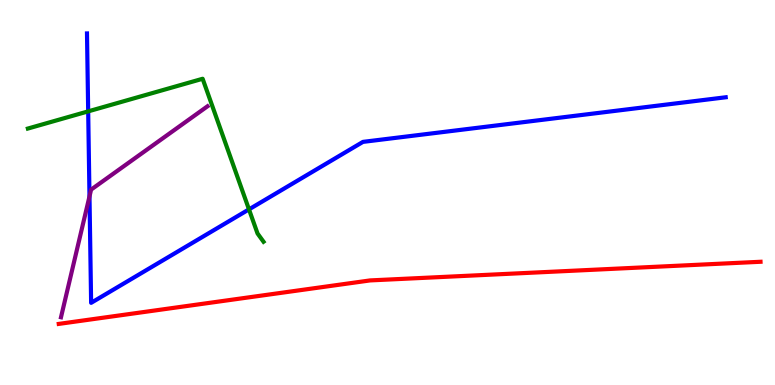[{'lines': ['blue', 'red'], 'intersections': []}, {'lines': ['green', 'red'], 'intersections': []}, {'lines': ['purple', 'red'], 'intersections': []}, {'lines': ['blue', 'green'], 'intersections': [{'x': 1.14, 'y': 7.11}, {'x': 3.21, 'y': 4.56}]}, {'lines': ['blue', 'purple'], 'intersections': [{'x': 1.15, 'y': 4.9}]}, {'lines': ['green', 'purple'], 'intersections': []}]